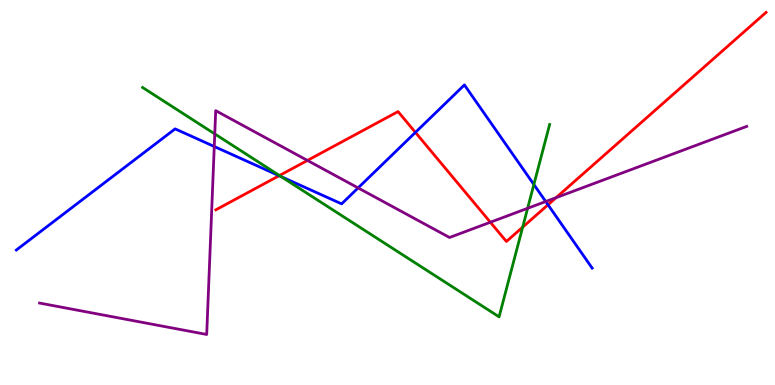[{'lines': ['blue', 'red'], 'intersections': [{'x': 3.6, 'y': 5.44}, {'x': 5.36, 'y': 6.56}, {'x': 7.07, 'y': 4.68}]}, {'lines': ['green', 'red'], 'intersections': [{'x': 3.61, 'y': 5.44}, {'x': 6.74, 'y': 4.1}]}, {'lines': ['purple', 'red'], 'intersections': [{'x': 3.97, 'y': 5.83}, {'x': 6.33, 'y': 4.23}, {'x': 7.18, 'y': 4.87}]}, {'lines': ['blue', 'green'], 'intersections': [{'x': 3.63, 'y': 5.41}, {'x': 6.89, 'y': 5.21}]}, {'lines': ['blue', 'purple'], 'intersections': [{'x': 2.76, 'y': 6.19}, {'x': 4.62, 'y': 5.12}, {'x': 7.04, 'y': 4.77}]}, {'lines': ['green', 'purple'], 'intersections': [{'x': 2.77, 'y': 6.52}, {'x': 6.81, 'y': 4.59}]}]